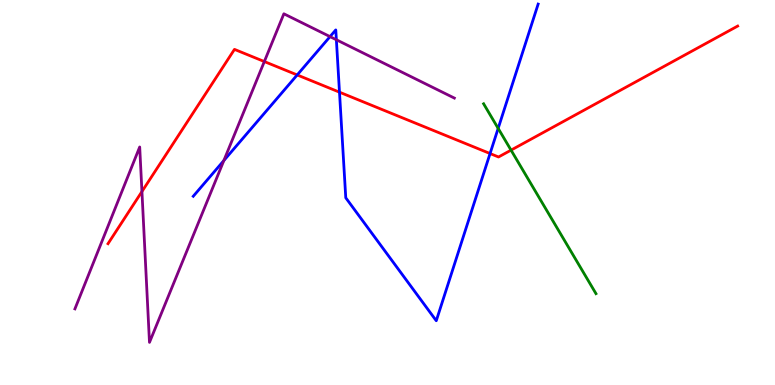[{'lines': ['blue', 'red'], 'intersections': [{'x': 3.83, 'y': 8.05}, {'x': 4.38, 'y': 7.61}, {'x': 6.32, 'y': 6.01}]}, {'lines': ['green', 'red'], 'intersections': [{'x': 6.59, 'y': 6.1}]}, {'lines': ['purple', 'red'], 'intersections': [{'x': 1.83, 'y': 5.02}, {'x': 3.41, 'y': 8.4}]}, {'lines': ['blue', 'green'], 'intersections': [{'x': 6.43, 'y': 6.67}]}, {'lines': ['blue', 'purple'], 'intersections': [{'x': 2.89, 'y': 5.83}, {'x': 4.26, 'y': 9.05}, {'x': 4.34, 'y': 8.97}]}, {'lines': ['green', 'purple'], 'intersections': []}]